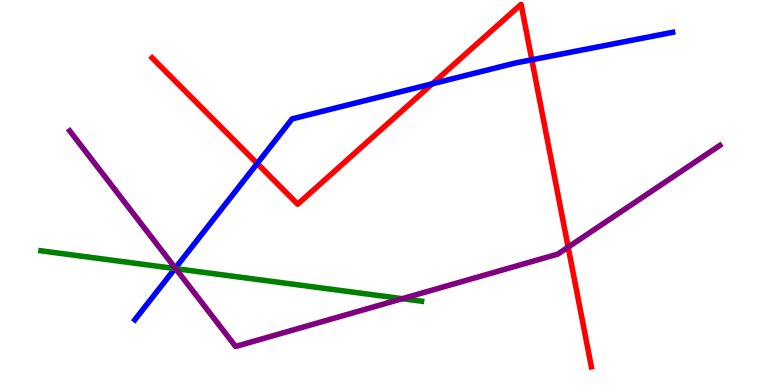[{'lines': ['blue', 'red'], 'intersections': [{'x': 3.32, 'y': 5.75}, {'x': 5.58, 'y': 7.82}, {'x': 6.86, 'y': 8.45}]}, {'lines': ['green', 'red'], 'intersections': []}, {'lines': ['purple', 'red'], 'intersections': [{'x': 7.33, 'y': 3.58}]}, {'lines': ['blue', 'green'], 'intersections': [{'x': 2.26, 'y': 3.02}]}, {'lines': ['blue', 'purple'], 'intersections': [{'x': 2.26, 'y': 3.04}]}, {'lines': ['green', 'purple'], 'intersections': [{'x': 2.27, 'y': 3.02}, {'x': 5.19, 'y': 2.24}]}]